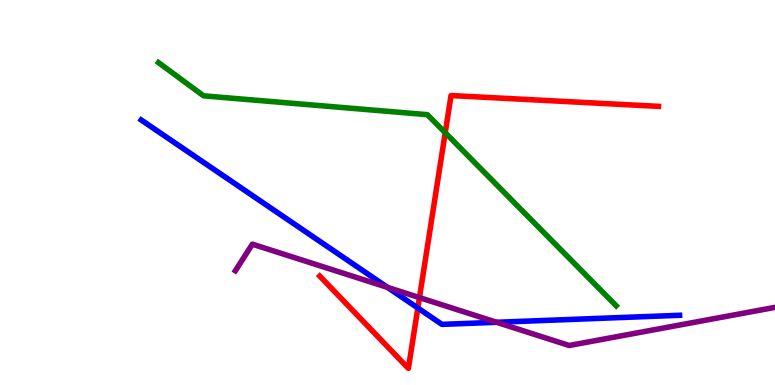[{'lines': ['blue', 'red'], 'intersections': [{'x': 5.39, 'y': 2.0}]}, {'lines': ['green', 'red'], 'intersections': [{'x': 5.74, 'y': 6.55}]}, {'lines': ['purple', 'red'], 'intersections': [{'x': 5.41, 'y': 2.27}]}, {'lines': ['blue', 'green'], 'intersections': []}, {'lines': ['blue', 'purple'], 'intersections': [{'x': 5.0, 'y': 2.54}, {'x': 6.41, 'y': 1.63}]}, {'lines': ['green', 'purple'], 'intersections': []}]